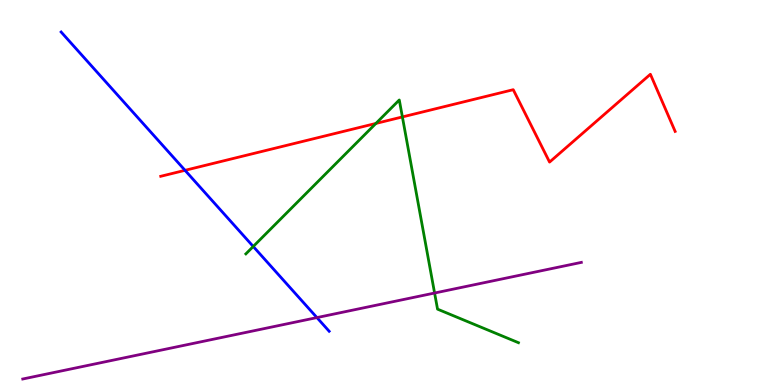[{'lines': ['blue', 'red'], 'intersections': [{'x': 2.39, 'y': 5.58}]}, {'lines': ['green', 'red'], 'intersections': [{'x': 4.85, 'y': 6.79}, {'x': 5.19, 'y': 6.96}]}, {'lines': ['purple', 'red'], 'intersections': []}, {'lines': ['blue', 'green'], 'intersections': [{'x': 3.27, 'y': 3.6}]}, {'lines': ['blue', 'purple'], 'intersections': [{'x': 4.09, 'y': 1.75}]}, {'lines': ['green', 'purple'], 'intersections': [{'x': 5.61, 'y': 2.39}]}]